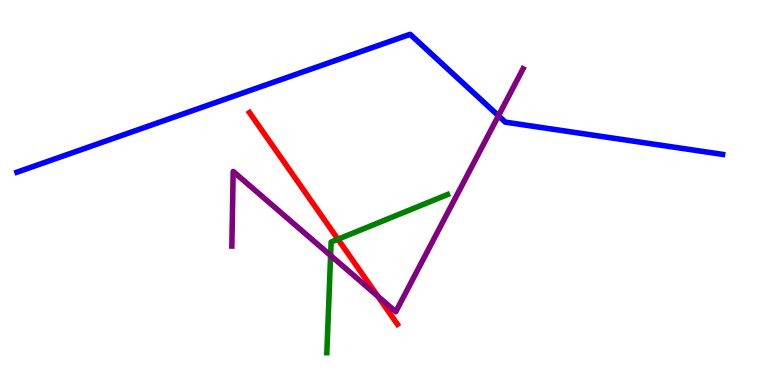[{'lines': ['blue', 'red'], 'intersections': []}, {'lines': ['green', 'red'], 'intersections': [{'x': 4.36, 'y': 3.79}]}, {'lines': ['purple', 'red'], 'intersections': [{'x': 4.87, 'y': 2.31}]}, {'lines': ['blue', 'green'], 'intersections': []}, {'lines': ['blue', 'purple'], 'intersections': [{'x': 6.43, 'y': 6.99}]}, {'lines': ['green', 'purple'], 'intersections': [{'x': 4.27, 'y': 3.36}]}]